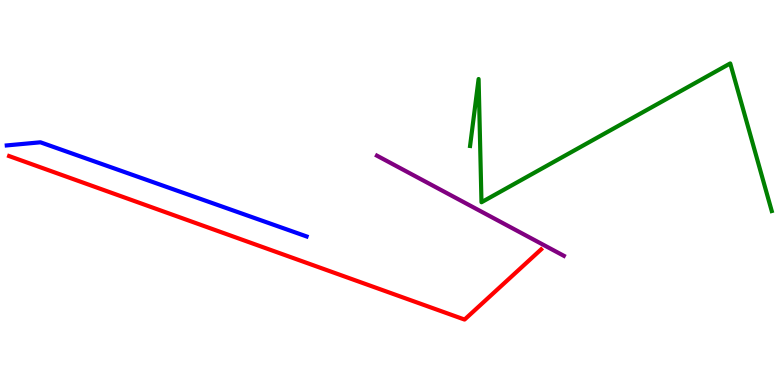[{'lines': ['blue', 'red'], 'intersections': []}, {'lines': ['green', 'red'], 'intersections': []}, {'lines': ['purple', 'red'], 'intersections': []}, {'lines': ['blue', 'green'], 'intersections': []}, {'lines': ['blue', 'purple'], 'intersections': []}, {'lines': ['green', 'purple'], 'intersections': []}]